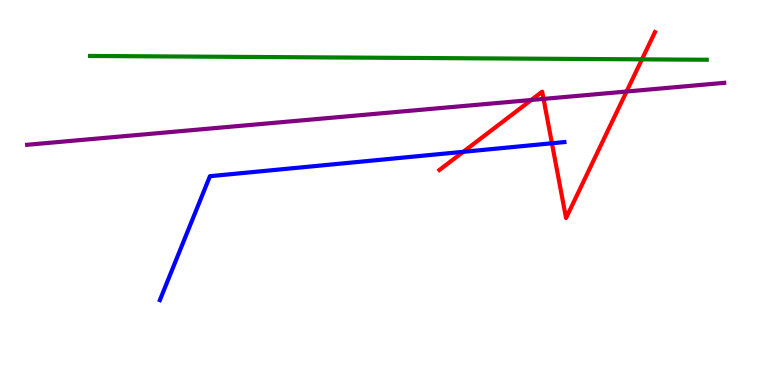[{'lines': ['blue', 'red'], 'intersections': [{'x': 5.98, 'y': 6.06}, {'x': 7.12, 'y': 6.28}]}, {'lines': ['green', 'red'], 'intersections': [{'x': 8.28, 'y': 8.46}]}, {'lines': ['purple', 'red'], 'intersections': [{'x': 6.85, 'y': 7.4}, {'x': 7.01, 'y': 7.43}, {'x': 8.08, 'y': 7.62}]}, {'lines': ['blue', 'green'], 'intersections': []}, {'lines': ['blue', 'purple'], 'intersections': []}, {'lines': ['green', 'purple'], 'intersections': []}]